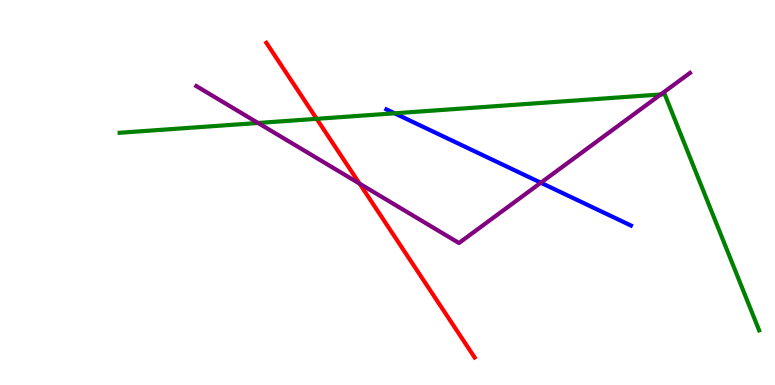[{'lines': ['blue', 'red'], 'intersections': []}, {'lines': ['green', 'red'], 'intersections': [{'x': 4.09, 'y': 6.91}]}, {'lines': ['purple', 'red'], 'intersections': [{'x': 4.64, 'y': 5.23}]}, {'lines': ['blue', 'green'], 'intersections': [{'x': 5.09, 'y': 7.06}]}, {'lines': ['blue', 'purple'], 'intersections': [{'x': 6.98, 'y': 5.25}]}, {'lines': ['green', 'purple'], 'intersections': [{'x': 3.33, 'y': 6.81}, {'x': 8.53, 'y': 7.55}]}]